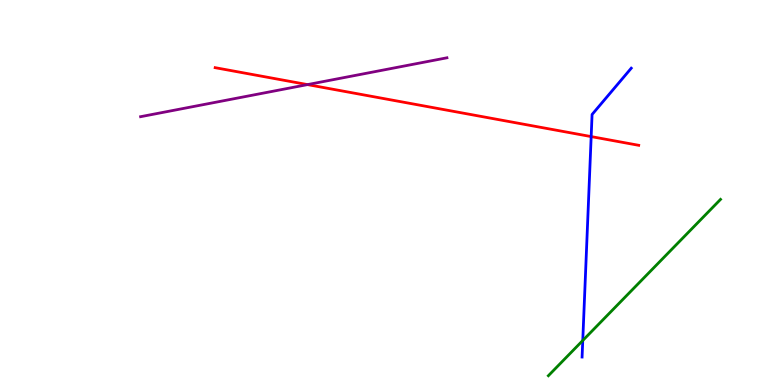[{'lines': ['blue', 'red'], 'intersections': [{'x': 7.63, 'y': 6.45}]}, {'lines': ['green', 'red'], 'intersections': []}, {'lines': ['purple', 'red'], 'intersections': [{'x': 3.97, 'y': 7.8}]}, {'lines': ['blue', 'green'], 'intersections': [{'x': 7.52, 'y': 1.16}]}, {'lines': ['blue', 'purple'], 'intersections': []}, {'lines': ['green', 'purple'], 'intersections': []}]